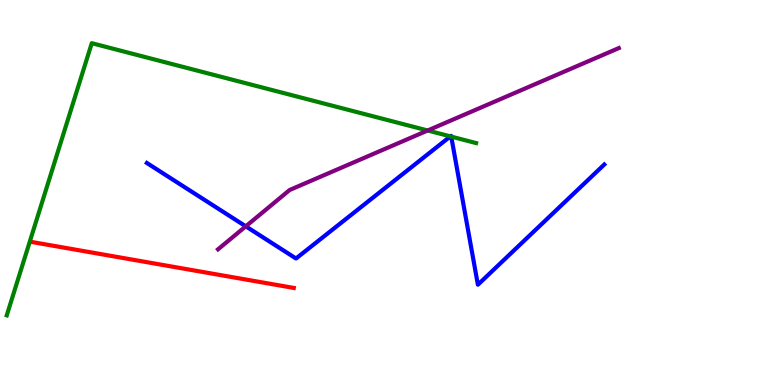[{'lines': ['blue', 'red'], 'intersections': []}, {'lines': ['green', 'red'], 'intersections': []}, {'lines': ['purple', 'red'], 'intersections': []}, {'lines': ['blue', 'green'], 'intersections': [{'x': 5.81, 'y': 6.46}, {'x': 5.82, 'y': 6.45}]}, {'lines': ['blue', 'purple'], 'intersections': [{'x': 3.17, 'y': 4.12}]}, {'lines': ['green', 'purple'], 'intersections': [{'x': 5.52, 'y': 6.61}]}]